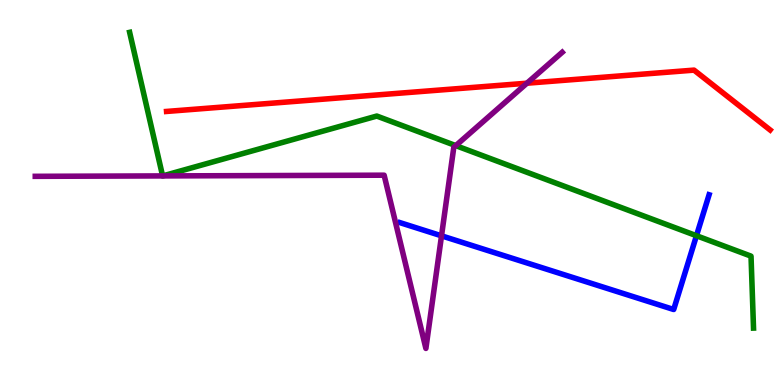[{'lines': ['blue', 'red'], 'intersections': []}, {'lines': ['green', 'red'], 'intersections': []}, {'lines': ['purple', 'red'], 'intersections': [{'x': 6.8, 'y': 7.84}]}, {'lines': ['blue', 'green'], 'intersections': [{'x': 8.99, 'y': 3.88}]}, {'lines': ['blue', 'purple'], 'intersections': [{'x': 5.7, 'y': 3.87}]}, {'lines': ['green', 'purple'], 'intersections': [{'x': 2.1, 'y': 5.43}, {'x': 2.1, 'y': 5.43}, {'x': 5.88, 'y': 6.22}]}]